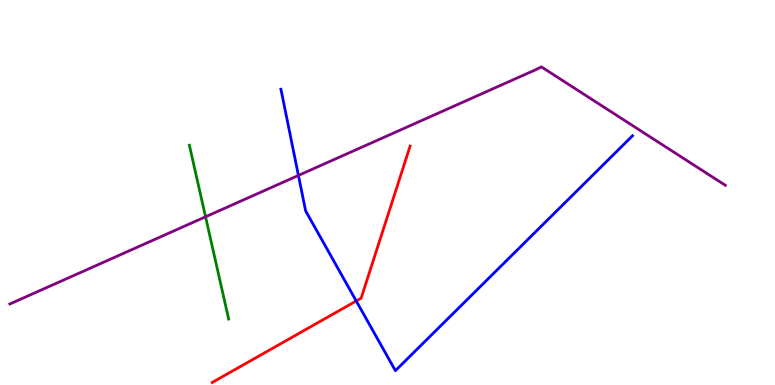[{'lines': ['blue', 'red'], 'intersections': [{'x': 4.6, 'y': 2.18}]}, {'lines': ['green', 'red'], 'intersections': []}, {'lines': ['purple', 'red'], 'intersections': []}, {'lines': ['blue', 'green'], 'intersections': []}, {'lines': ['blue', 'purple'], 'intersections': [{'x': 3.85, 'y': 5.44}]}, {'lines': ['green', 'purple'], 'intersections': [{'x': 2.65, 'y': 4.37}]}]